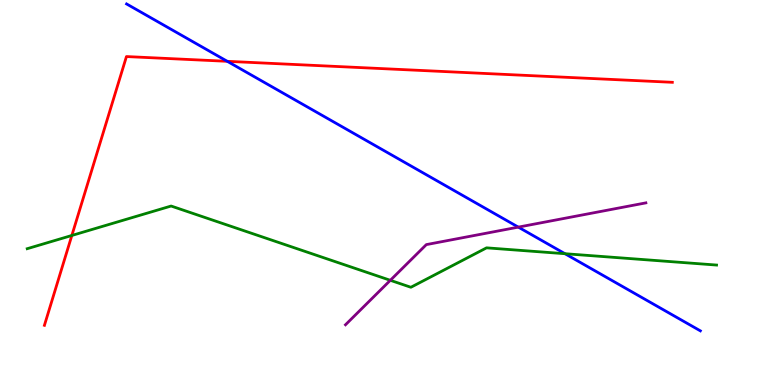[{'lines': ['blue', 'red'], 'intersections': [{'x': 2.93, 'y': 8.41}]}, {'lines': ['green', 'red'], 'intersections': [{'x': 0.927, 'y': 3.88}]}, {'lines': ['purple', 'red'], 'intersections': []}, {'lines': ['blue', 'green'], 'intersections': [{'x': 7.29, 'y': 3.41}]}, {'lines': ['blue', 'purple'], 'intersections': [{'x': 6.69, 'y': 4.1}]}, {'lines': ['green', 'purple'], 'intersections': [{'x': 5.04, 'y': 2.72}]}]